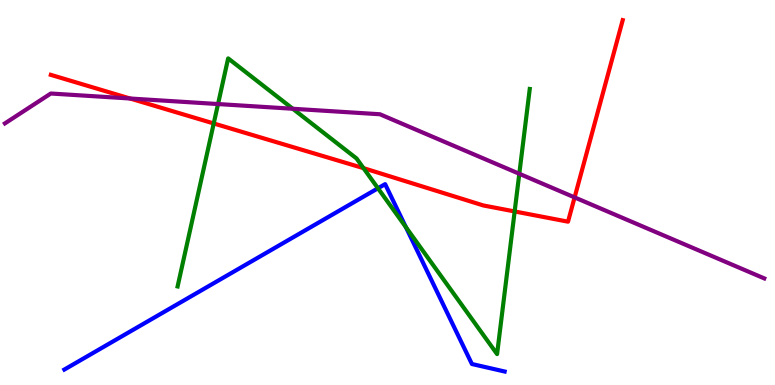[{'lines': ['blue', 'red'], 'intersections': []}, {'lines': ['green', 'red'], 'intersections': [{'x': 2.76, 'y': 6.79}, {'x': 4.69, 'y': 5.63}, {'x': 6.64, 'y': 4.51}]}, {'lines': ['purple', 'red'], 'intersections': [{'x': 1.68, 'y': 7.44}, {'x': 7.41, 'y': 4.87}]}, {'lines': ['blue', 'green'], 'intersections': [{'x': 4.88, 'y': 5.11}, {'x': 5.24, 'y': 4.1}]}, {'lines': ['blue', 'purple'], 'intersections': []}, {'lines': ['green', 'purple'], 'intersections': [{'x': 2.81, 'y': 7.3}, {'x': 3.78, 'y': 7.17}, {'x': 6.7, 'y': 5.49}]}]